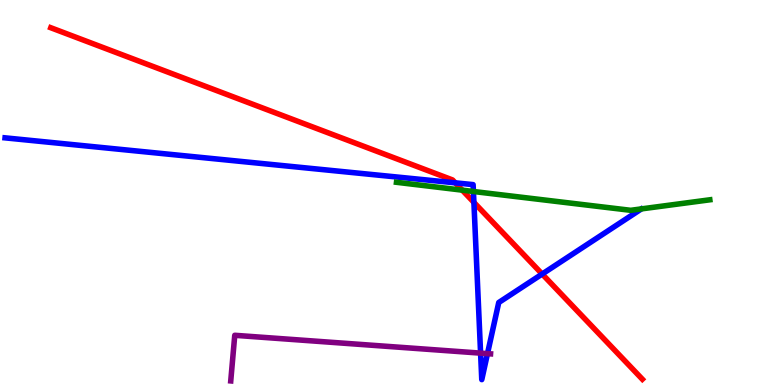[{'lines': ['blue', 'red'], 'intersections': [{'x': 5.87, 'y': 5.25}, {'x': 6.11, 'y': 4.74}, {'x': 7.0, 'y': 2.88}]}, {'lines': ['green', 'red'], 'intersections': [{'x': 5.96, 'y': 5.06}]}, {'lines': ['purple', 'red'], 'intersections': []}, {'lines': ['blue', 'green'], 'intersections': [{'x': 6.11, 'y': 5.03}]}, {'lines': ['blue', 'purple'], 'intersections': [{'x': 6.2, 'y': 0.828}, {'x': 6.29, 'y': 0.815}]}, {'lines': ['green', 'purple'], 'intersections': []}]